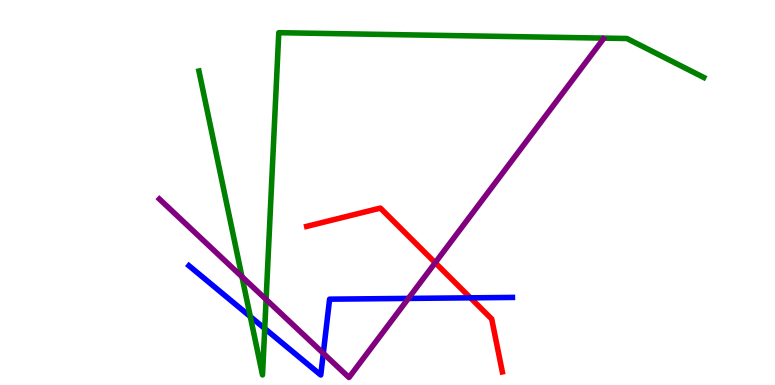[{'lines': ['blue', 'red'], 'intersections': [{'x': 6.07, 'y': 2.26}]}, {'lines': ['green', 'red'], 'intersections': []}, {'lines': ['purple', 'red'], 'intersections': [{'x': 5.62, 'y': 3.18}]}, {'lines': ['blue', 'green'], 'intersections': [{'x': 3.23, 'y': 1.78}, {'x': 3.42, 'y': 1.47}]}, {'lines': ['blue', 'purple'], 'intersections': [{'x': 4.17, 'y': 0.823}, {'x': 5.27, 'y': 2.25}]}, {'lines': ['green', 'purple'], 'intersections': [{'x': 3.12, 'y': 2.81}, {'x': 3.43, 'y': 2.22}]}]